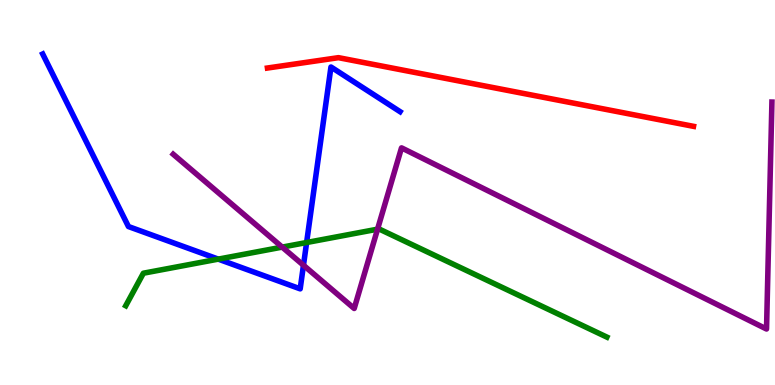[{'lines': ['blue', 'red'], 'intersections': []}, {'lines': ['green', 'red'], 'intersections': []}, {'lines': ['purple', 'red'], 'intersections': []}, {'lines': ['blue', 'green'], 'intersections': [{'x': 2.82, 'y': 3.27}, {'x': 3.96, 'y': 3.7}]}, {'lines': ['blue', 'purple'], 'intersections': [{'x': 3.92, 'y': 3.11}]}, {'lines': ['green', 'purple'], 'intersections': [{'x': 3.64, 'y': 3.58}, {'x': 4.87, 'y': 4.05}]}]